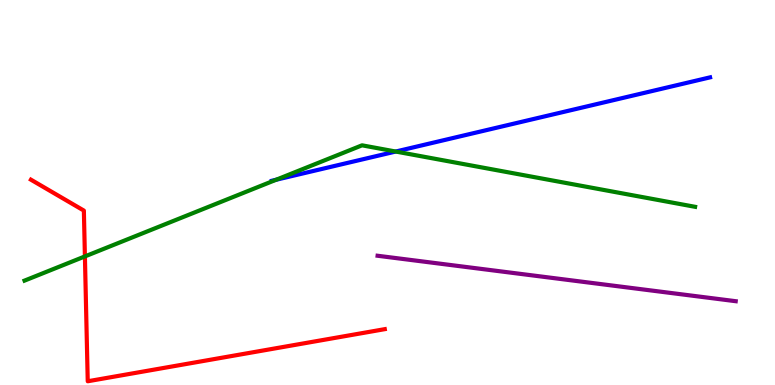[{'lines': ['blue', 'red'], 'intersections': []}, {'lines': ['green', 'red'], 'intersections': [{'x': 1.1, 'y': 3.34}]}, {'lines': ['purple', 'red'], 'intersections': []}, {'lines': ['blue', 'green'], 'intersections': [{'x': 3.56, 'y': 5.33}, {'x': 5.11, 'y': 6.06}]}, {'lines': ['blue', 'purple'], 'intersections': []}, {'lines': ['green', 'purple'], 'intersections': []}]